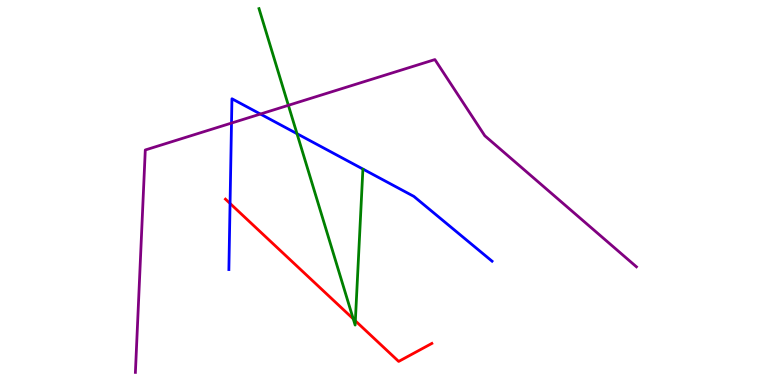[{'lines': ['blue', 'red'], 'intersections': [{'x': 2.97, 'y': 4.72}]}, {'lines': ['green', 'red'], 'intersections': [{'x': 4.56, 'y': 1.72}, {'x': 4.59, 'y': 1.67}]}, {'lines': ['purple', 'red'], 'intersections': []}, {'lines': ['blue', 'green'], 'intersections': [{'x': 3.83, 'y': 6.53}]}, {'lines': ['blue', 'purple'], 'intersections': [{'x': 2.99, 'y': 6.8}, {'x': 3.36, 'y': 7.04}]}, {'lines': ['green', 'purple'], 'intersections': [{'x': 3.72, 'y': 7.26}]}]